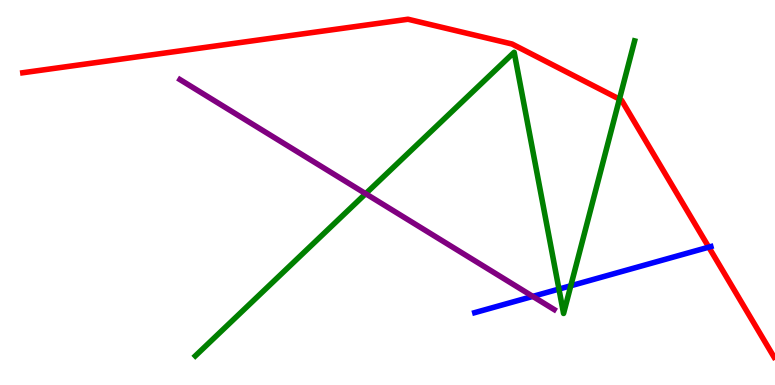[{'lines': ['blue', 'red'], 'intersections': [{'x': 9.15, 'y': 3.58}]}, {'lines': ['green', 'red'], 'intersections': [{'x': 7.99, 'y': 7.43}]}, {'lines': ['purple', 'red'], 'intersections': []}, {'lines': ['blue', 'green'], 'intersections': [{'x': 7.21, 'y': 2.49}, {'x': 7.37, 'y': 2.58}]}, {'lines': ['blue', 'purple'], 'intersections': [{'x': 6.87, 'y': 2.3}]}, {'lines': ['green', 'purple'], 'intersections': [{'x': 4.72, 'y': 4.97}]}]